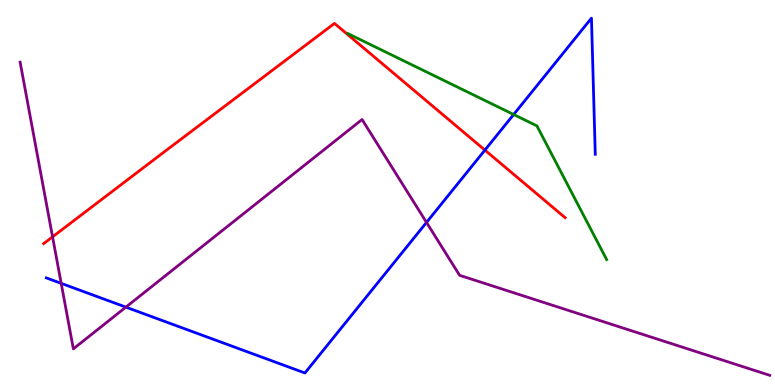[{'lines': ['blue', 'red'], 'intersections': [{'x': 6.26, 'y': 6.1}]}, {'lines': ['green', 'red'], 'intersections': []}, {'lines': ['purple', 'red'], 'intersections': [{'x': 0.678, 'y': 3.85}]}, {'lines': ['blue', 'green'], 'intersections': [{'x': 6.63, 'y': 7.03}]}, {'lines': ['blue', 'purple'], 'intersections': [{'x': 0.79, 'y': 2.64}, {'x': 1.62, 'y': 2.02}, {'x': 5.5, 'y': 4.22}]}, {'lines': ['green', 'purple'], 'intersections': []}]